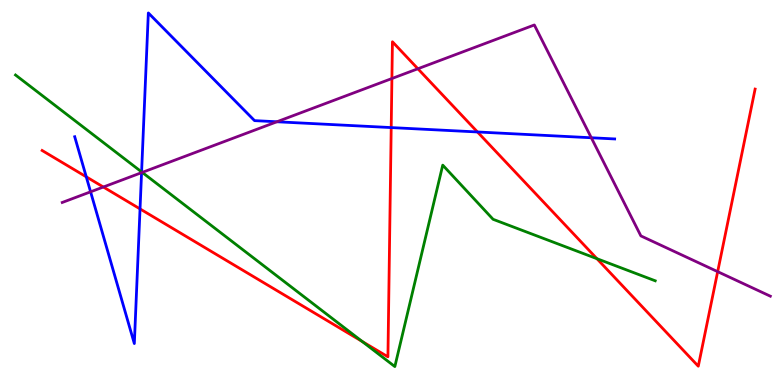[{'lines': ['blue', 'red'], 'intersections': [{'x': 1.11, 'y': 5.41}, {'x': 1.81, 'y': 4.57}, {'x': 5.05, 'y': 6.69}, {'x': 6.16, 'y': 6.57}]}, {'lines': ['green', 'red'], 'intersections': [{'x': 4.67, 'y': 1.13}, {'x': 7.7, 'y': 3.28}]}, {'lines': ['purple', 'red'], 'intersections': [{'x': 1.33, 'y': 5.14}, {'x': 5.06, 'y': 7.96}, {'x': 5.39, 'y': 8.21}, {'x': 9.26, 'y': 2.94}]}, {'lines': ['blue', 'green'], 'intersections': [{'x': 1.83, 'y': 5.53}]}, {'lines': ['blue', 'purple'], 'intersections': [{'x': 1.17, 'y': 5.02}, {'x': 1.83, 'y': 5.52}, {'x': 3.57, 'y': 6.84}, {'x': 7.63, 'y': 6.42}]}, {'lines': ['green', 'purple'], 'intersections': [{'x': 1.84, 'y': 5.52}]}]